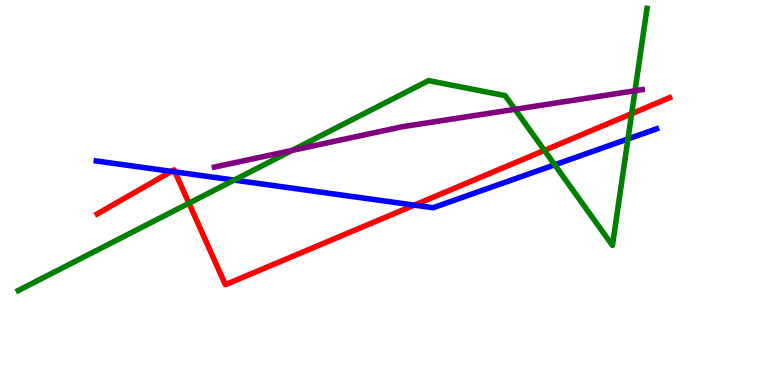[{'lines': ['blue', 'red'], 'intersections': [{'x': 2.21, 'y': 5.55}, {'x': 2.26, 'y': 5.54}, {'x': 5.35, 'y': 4.67}]}, {'lines': ['green', 'red'], 'intersections': [{'x': 2.44, 'y': 4.72}, {'x': 7.02, 'y': 6.09}, {'x': 8.15, 'y': 7.05}]}, {'lines': ['purple', 'red'], 'intersections': []}, {'lines': ['blue', 'green'], 'intersections': [{'x': 3.02, 'y': 5.32}, {'x': 7.16, 'y': 5.72}, {'x': 8.1, 'y': 6.39}]}, {'lines': ['blue', 'purple'], 'intersections': []}, {'lines': ['green', 'purple'], 'intersections': [{'x': 3.77, 'y': 6.09}, {'x': 6.64, 'y': 7.16}, {'x': 8.19, 'y': 7.64}]}]